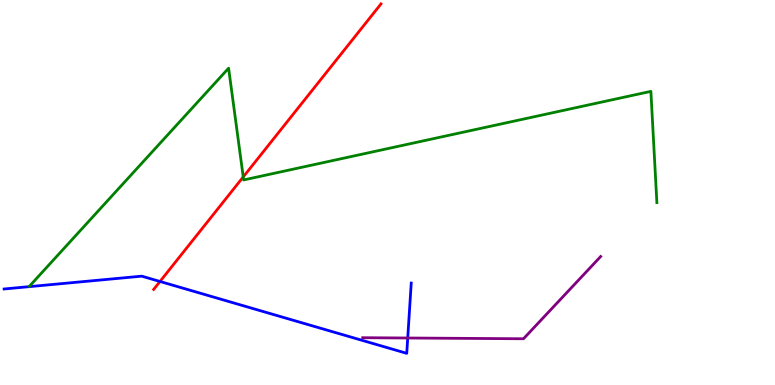[{'lines': ['blue', 'red'], 'intersections': [{'x': 2.06, 'y': 2.69}]}, {'lines': ['green', 'red'], 'intersections': [{'x': 3.14, 'y': 5.4}]}, {'lines': ['purple', 'red'], 'intersections': []}, {'lines': ['blue', 'green'], 'intersections': []}, {'lines': ['blue', 'purple'], 'intersections': [{'x': 5.26, 'y': 1.22}]}, {'lines': ['green', 'purple'], 'intersections': []}]